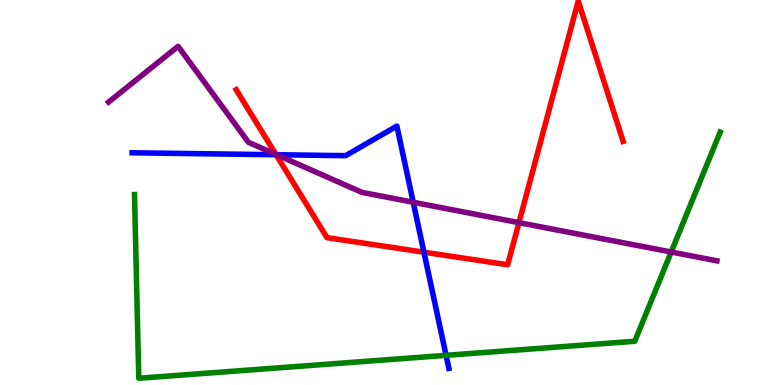[{'lines': ['blue', 'red'], 'intersections': [{'x': 3.56, 'y': 5.98}, {'x': 5.47, 'y': 3.45}]}, {'lines': ['green', 'red'], 'intersections': []}, {'lines': ['purple', 'red'], 'intersections': [{'x': 3.56, 'y': 5.99}, {'x': 6.7, 'y': 4.22}]}, {'lines': ['blue', 'green'], 'intersections': [{'x': 5.76, 'y': 0.77}]}, {'lines': ['blue', 'purple'], 'intersections': [{'x': 3.57, 'y': 5.98}, {'x': 5.33, 'y': 4.75}]}, {'lines': ['green', 'purple'], 'intersections': [{'x': 8.66, 'y': 3.45}]}]